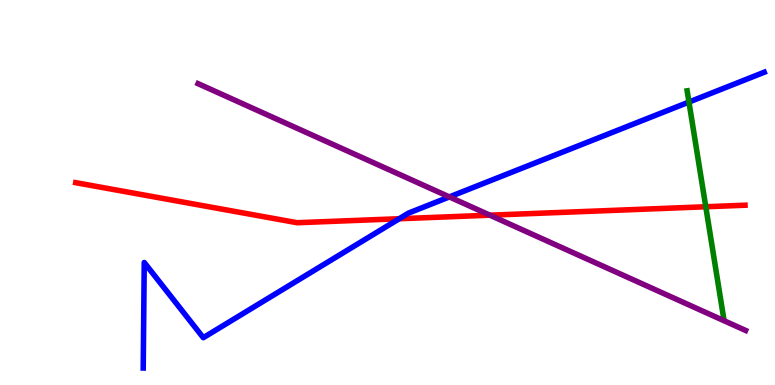[{'lines': ['blue', 'red'], 'intersections': [{'x': 5.15, 'y': 4.32}]}, {'lines': ['green', 'red'], 'intersections': [{'x': 9.11, 'y': 4.63}]}, {'lines': ['purple', 'red'], 'intersections': [{'x': 6.32, 'y': 4.41}]}, {'lines': ['blue', 'green'], 'intersections': [{'x': 8.89, 'y': 7.35}]}, {'lines': ['blue', 'purple'], 'intersections': [{'x': 5.8, 'y': 4.89}]}, {'lines': ['green', 'purple'], 'intersections': []}]